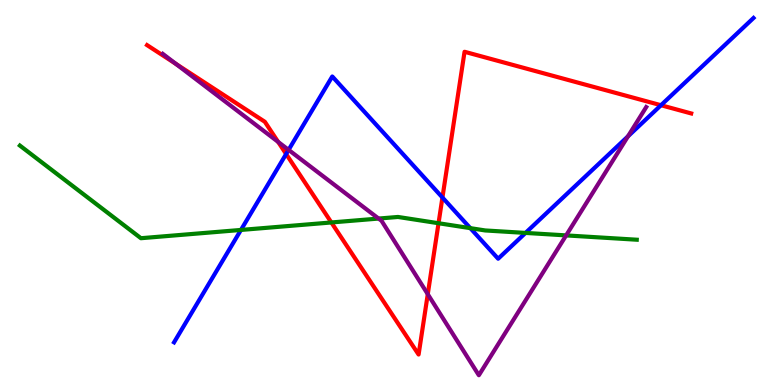[{'lines': ['blue', 'red'], 'intersections': [{'x': 3.69, 'y': 6.0}, {'x': 5.71, 'y': 4.87}, {'x': 8.53, 'y': 7.27}]}, {'lines': ['green', 'red'], 'intersections': [{'x': 4.28, 'y': 4.22}, {'x': 5.66, 'y': 4.2}]}, {'lines': ['purple', 'red'], 'intersections': [{'x': 2.27, 'y': 8.34}, {'x': 3.59, 'y': 6.31}, {'x': 5.52, 'y': 2.36}]}, {'lines': ['blue', 'green'], 'intersections': [{'x': 3.11, 'y': 4.03}, {'x': 6.07, 'y': 4.07}, {'x': 6.78, 'y': 3.95}]}, {'lines': ['blue', 'purple'], 'intersections': [{'x': 3.72, 'y': 6.11}, {'x': 8.1, 'y': 6.46}]}, {'lines': ['green', 'purple'], 'intersections': [{'x': 4.89, 'y': 4.32}, {'x': 7.31, 'y': 3.89}]}]